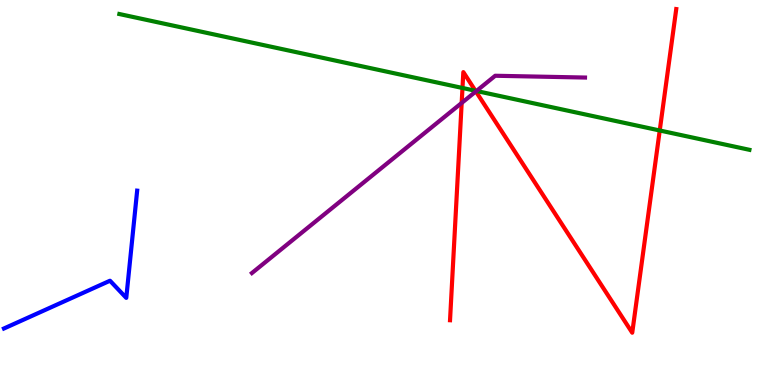[{'lines': ['blue', 'red'], 'intersections': []}, {'lines': ['green', 'red'], 'intersections': [{'x': 5.97, 'y': 7.71}, {'x': 6.13, 'y': 7.64}, {'x': 8.51, 'y': 6.61}]}, {'lines': ['purple', 'red'], 'intersections': [{'x': 5.96, 'y': 7.33}, {'x': 6.14, 'y': 7.62}]}, {'lines': ['blue', 'green'], 'intersections': []}, {'lines': ['blue', 'purple'], 'intersections': []}, {'lines': ['green', 'purple'], 'intersections': [{'x': 6.15, 'y': 7.64}]}]